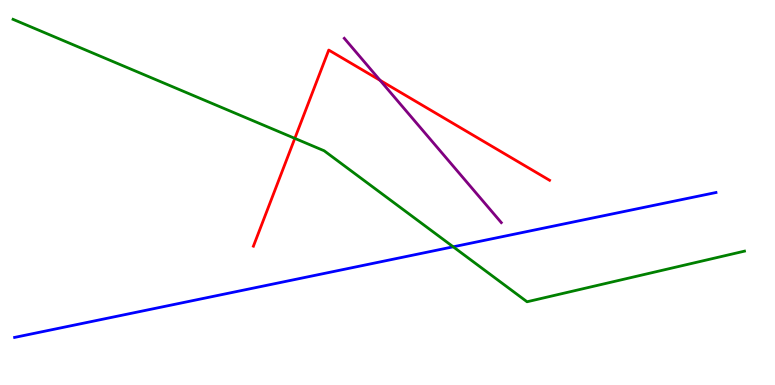[{'lines': ['blue', 'red'], 'intersections': []}, {'lines': ['green', 'red'], 'intersections': [{'x': 3.8, 'y': 6.41}]}, {'lines': ['purple', 'red'], 'intersections': [{'x': 4.9, 'y': 7.91}]}, {'lines': ['blue', 'green'], 'intersections': [{'x': 5.85, 'y': 3.59}]}, {'lines': ['blue', 'purple'], 'intersections': []}, {'lines': ['green', 'purple'], 'intersections': []}]